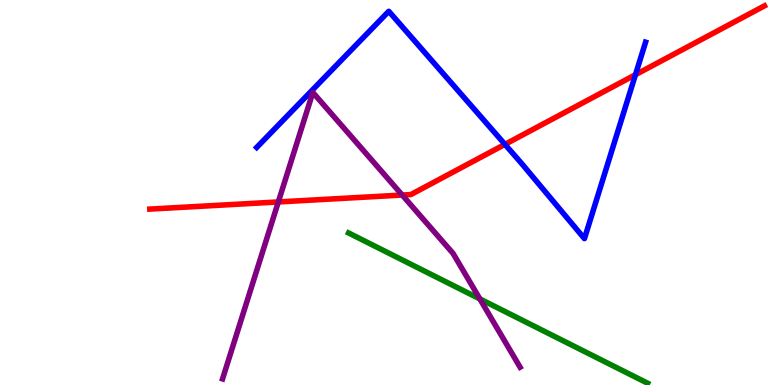[{'lines': ['blue', 'red'], 'intersections': [{'x': 6.52, 'y': 6.25}, {'x': 8.2, 'y': 8.06}]}, {'lines': ['green', 'red'], 'intersections': []}, {'lines': ['purple', 'red'], 'intersections': [{'x': 3.59, 'y': 4.75}, {'x': 5.19, 'y': 4.93}]}, {'lines': ['blue', 'green'], 'intersections': []}, {'lines': ['blue', 'purple'], 'intersections': []}, {'lines': ['green', 'purple'], 'intersections': [{'x': 6.19, 'y': 2.24}]}]